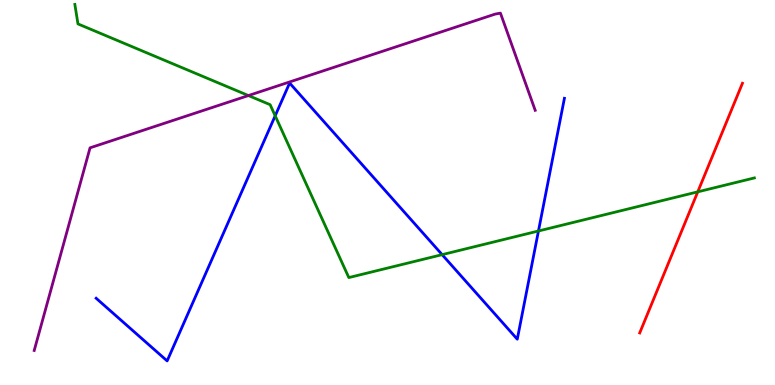[{'lines': ['blue', 'red'], 'intersections': []}, {'lines': ['green', 'red'], 'intersections': [{'x': 9.0, 'y': 5.02}]}, {'lines': ['purple', 'red'], 'intersections': []}, {'lines': ['blue', 'green'], 'intersections': [{'x': 3.55, 'y': 6.99}, {'x': 5.71, 'y': 3.39}, {'x': 6.95, 'y': 4.0}]}, {'lines': ['blue', 'purple'], 'intersections': []}, {'lines': ['green', 'purple'], 'intersections': [{'x': 3.21, 'y': 7.52}]}]